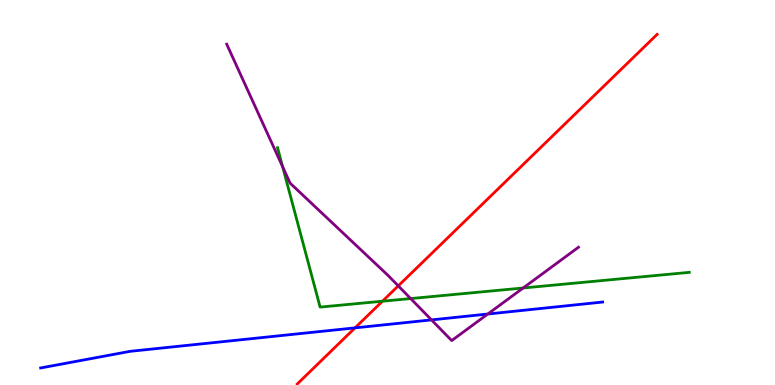[{'lines': ['blue', 'red'], 'intersections': [{'x': 4.58, 'y': 1.48}]}, {'lines': ['green', 'red'], 'intersections': [{'x': 4.93, 'y': 2.18}]}, {'lines': ['purple', 'red'], 'intersections': [{'x': 5.14, 'y': 2.57}]}, {'lines': ['blue', 'green'], 'intersections': []}, {'lines': ['blue', 'purple'], 'intersections': [{'x': 5.57, 'y': 1.69}, {'x': 6.29, 'y': 1.84}]}, {'lines': ['green', 'purple'], 'intersections': [{'x': 3.65, 'y': 5.67}, {'x': 5.3, 'y': 2.24}, {'x': 6.75, 'y': 2.52}]}]